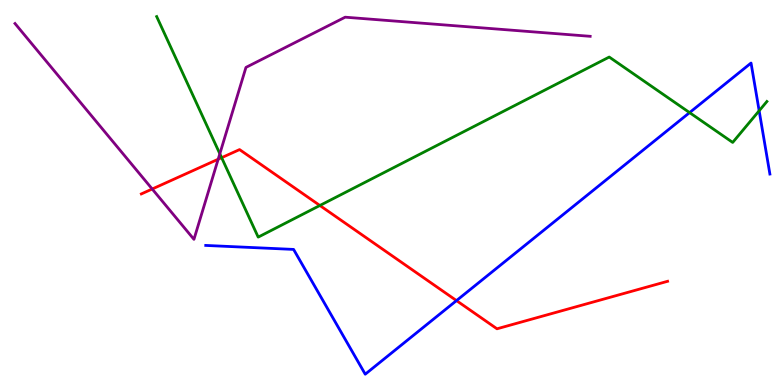[{'lines': ['blue', 'red'], 'intersections': [{'x': 5.89, 'y': 2.19}]}, {'lines': ['green', 'red'], 'intersections': [{'x': 2.86, 'y': 5.9}, {'x': 4.13, 'y': 4.66}]}, {'lines': ['purple', 'red'], 'intersections': [{'x': 1.96, 'y': 5.09}, {'x': 2.82, 'y': 5.86}]}, {'lines': ['blue', 'green'], 'intersections': [{'x': 8.9, 'y': 7.08}, {'x': 9.8, 'y': 7.12}]}, {'lines': ['blue', 'purple'], 'intersections': []}, {'lines': ['green', 'purple'], 'intersections': [{'x': 2.84, 'y': 6.01}]}]